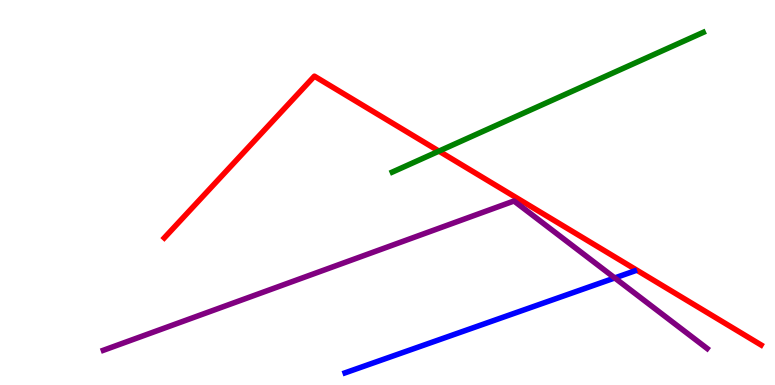[{'lines': ['blue', 'red'], 'intersections': []}, {'lines': ['green', 'red'], 'intersections': [{'x': 5.66, 'y': 6.07}]}, {'lines': ['purple', 'red'], 'intersections': []}, {'lines': ['blue', 'green'], 'intersections': []}, {'lines': ['blue', 'purple'], 'intersections': [{'x': 7.93, 'y': 2.78}]}, {'lines': ['green', 'purple'], 'intersections': []}]